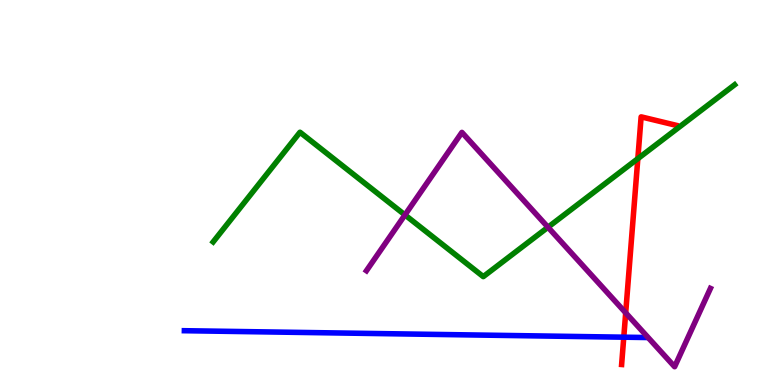[{'lines': ['blue', 'red'], 'intersections': [{'x': 8.05, 'y': 1.24}]}, {'lines': ['green', 'red'], 'intersections': [{'x': 8.23, 'y': 5.88}]}, {'lines': ['purple', 'red'], 'intersections': [{'x': 8.07, 'y': 1.87}]}, {'lines': ['blue', 'green'], 'intersections': []}, {'lines': ['blue', 'purple'], 'intersections': []}, {'lines': ['green', 'purple'], 'intersections': [{'x': 5.23, 'y': 4.42}, {'x': 7.07, 'y': 4.1}]}]